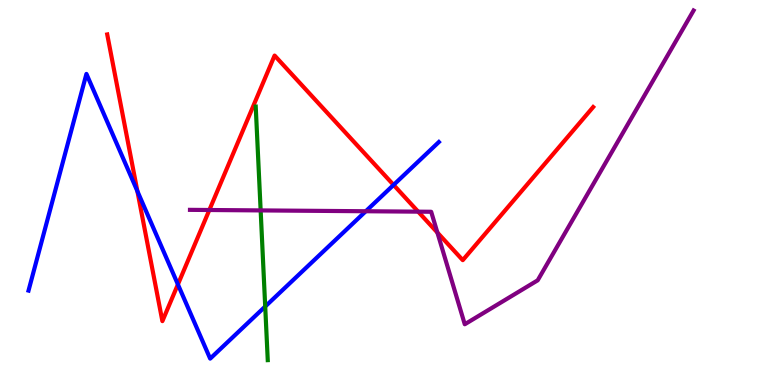[{'lines': ['blue', 'red'], 'intersections': [{'x': 1.77, 'y': 5.04}, {'x': 2.3, 'y': 2.61}, {'x': 5.08, 'y': 5.2}]}, {'lines': ['green', 'red'], 'intersections': []}, {'lines': ['purple', 'red'], 'intersections': [{'x': 2.7, 'y': 4.55}, {'x': 5.4, 'y': 4.5}, {'x': 5.64, 'y': 3.96}]}, {'lines': ['blue', 'green'], 'intersections': [{'x': 3.42, 'y': 2.04}]}, {'lines': ['blue', 'purple'], 'intersections': [{'x': 4.72, 'y': 4.51}]}, {'lines': ['green', 'purple'], 'intersections': [{'x': 3.36, 'y': 4.53}]}]